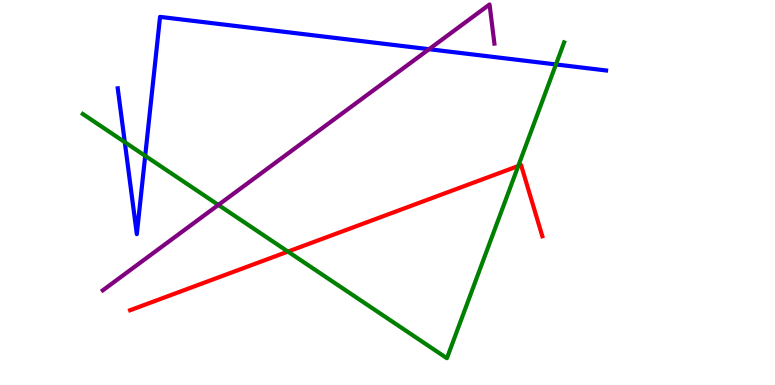[{'lines': ['blue', 'red'], 'intersections': []}, {'lines': ['green', 'red'], 'intersections': [{'x': 3.72, 'y': 3.47}, {'x': 6.69, 'y': 5.69}]}, {'lines': ['purple', 'red'], 'intersections': []}, {'lines': ['blue', 'green'], 'intersections': [{'x': 1.61, 'y': 6.31}, {'x': 1.87, 'y': 5.95}, {'x': 7.17, 'y': 8.33}]}, {'lines': ['blue', 'purple'], 'intersections': [{'x': 5.54, 'y': 8.72}]}, {'lines': ['green', 'purple'], 'intersections': [{'x': 2.82, 'y': 4.68}]}]